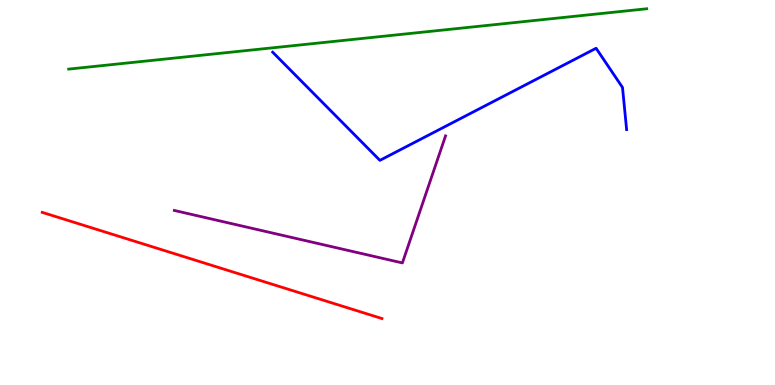[{'lines': ['blue', 'red'], 'intersections': []}, {'lines': ['green', 'red'], 'intersections': []}, {'lines': ['purple', 'red'], 'intersections': []}, {'lines': ['blue', 'green'], 'intersections': []}, {'lines': ['blue', 'purple'], 'intersections': []}, {'lines': ['green', 'purple'], 'intersections': []}]